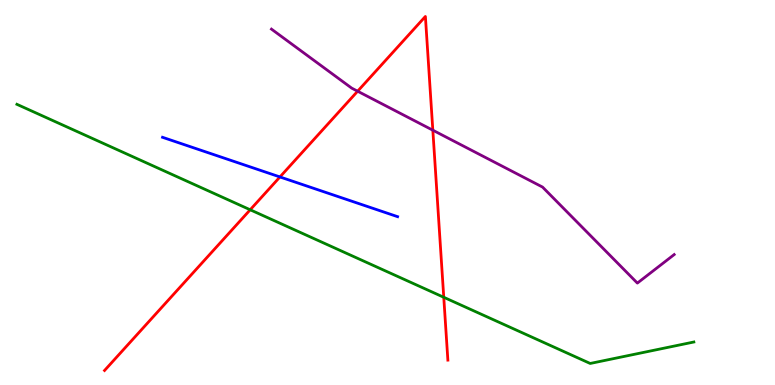[{'lines': ['blue', 'red'], 'intersections': [{'x': 3.61, 'y': 5.4}]}, {'lines': ['green', 'red'], 'intersections': [{'x': 3.23, 'y': 4.55}, {'x': 5.73, 'y': 2.28}]}, {'lines': ['purple', 'red'], 'intersections': [{'x': 4.61, 'y': 7.63}, {'x': 5.58, 'y': 6.62}]}, {'lines': ['blue', 'green'], 'intersections': []}, {'lines': ['blue', 'purple'], 'intersections': []}, {'lines': ['green', 'purple'], 'intersections': []}]